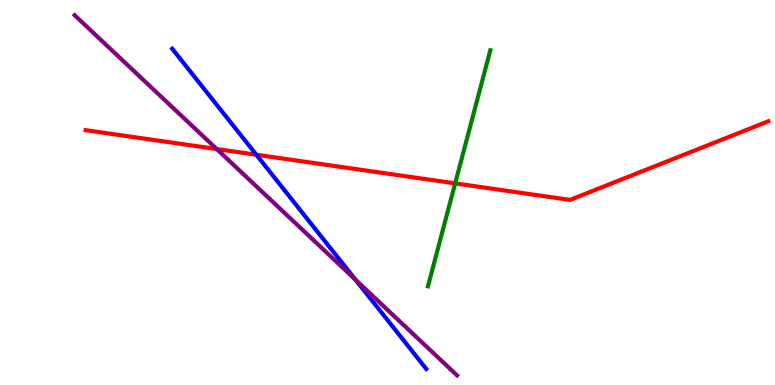[{'lines': ['blue', 'red'], 'intersections': [{'x': 3.31, 'y': 5.98}]}, {'lines': ['green', 'red'], 'intersections': [{'x': 5.87, 'y': 5.24}]}, {'lines': ['purple', 'red'], 'intersections': [{'x': 2.8, 'y': 6.13}]}, {'lines': ['blue', 'green'], 'intersections': []}, {'lines': ['blue', 'purple'], 'intersections': [{'x': 4.59, 'y': 2.73}]}, {'lines': ['green', 'purple'], 'intersections': []}]